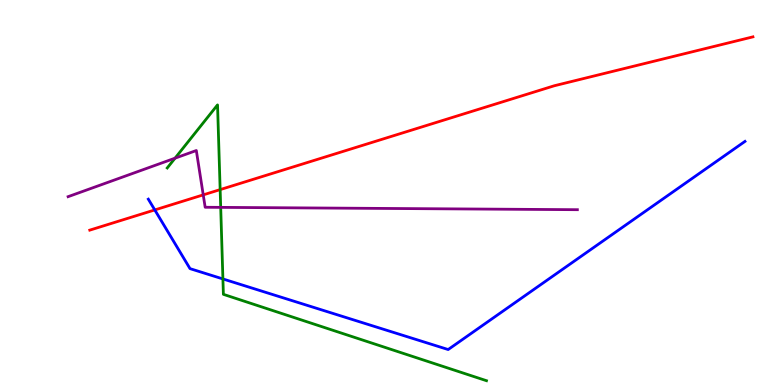[{'lines': ['blue', 'red'], 'intersections': [{'x': 2.0, 'y': 4.55}]}, {'lines': ['green', 'red'], 'intersections': [{'x': 2.84, 'y': 5.07}]}, {'lines': ['purple', 'red'], 'intersections': [{'x': 2.62, 'y': 4.94}]}, {'lines': ['blue', 'green'], 'intersections': [{'x': 2.88, 'y': 2.75}]}, {'lines': ['blue', 'purple'], 'intersections': []}, {'lines': ['green', 'purple'], 'intersections': [{'x': 2.26, 'y': 5.89}, {'x': 2.85, 'y': 4.61}]}]